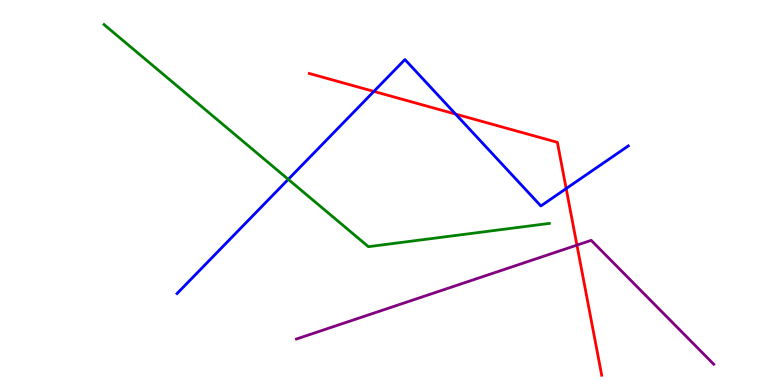[{'lines': ['blue', 'red'], 'intersections': [{'x': 4.82, 'y': 7.63}, {'x': 5.88, 'y': 7.04}, {'x': 7.31, 'y': 5.1}]}, {'lines': ['green', 'red'], 'intersections': []}, {'lines': ['purple', 'red'], 'intersections': [{'x': 7.44, 'y': 3.63}]}, {'lines': ['blue', 'green'], 'intersections': [{'x': 3.72, 'y': 5.34}]}, {'lines': ['blue', 'purple'], 'intersections': []}, {'lines': ['green', 'purple'], 'intersections': []}]